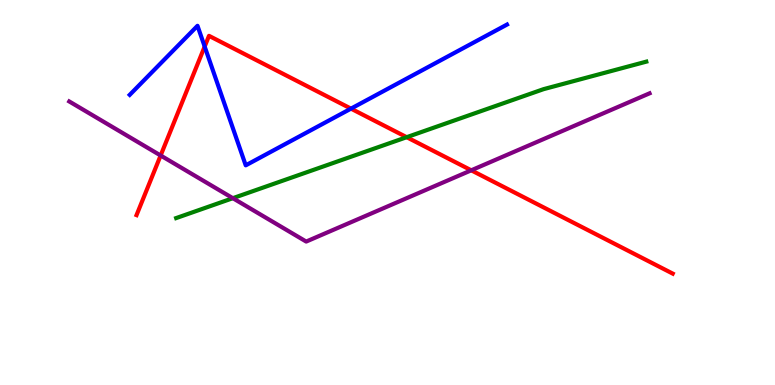[{'lines': ['blue', 'red'], 'intersections': [{'x': 2.64, 'y': 8.79}, {'x': 4.53, 'y': 7.18}]}, {'lines': ['green', 'red'], 'intersections': [{'x': 5.25, 'y': 6.44}]}, {'lines': ['purple', 'red'], 'intersections': [{'x': 2.07, 'y': 5.96}, {'x': 6.08, 'y': 5.58}]}, {'lines': ['blue', 'green'], 'intersections': []}, {'lines': ['blue', 'purple'], 'intersections': []}, {'lines': ['green', 'purple'], 'intersections': [{'x': 3.0, 'y': 4.85}]}]